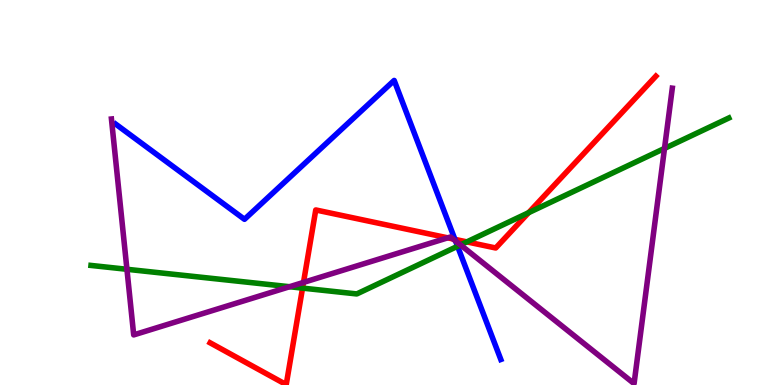[{'lines': ['blue', 'red'], 'intersections': [{'x': 5.87, 'y': 3.78}]}, {'lines': ['green', 'red'], 'intersections': [{'x': 3.9, 'y': 2.52}, {'x': 6.02, 'y': 3.72}, {'x': 6.82, 'y': 4.48}]}, {'lines': ['purple', 'red'], 'intersections': [{'x': 3.92, 'y': 2.66}, {'x': 5.78, 'y': 3.82}, {'x': 5.85, 'y': 3.79}]}, {'lines': ['blue', 'green'], 'intersections': [{'x': 5.9, 'y': 3.6}]}, {'lines': ['blue', 'purple'], 'intersections': [{'x': 5.88, 'y': 3.74}]}, {'lines': ['green', 'purple'], 'intersections': [{'x': 1.64, 'y': 3.01}, {'x': 3.74, 'y': 2.55}, {'x': 5.94, 'y': 3.64}, {'x': 8.57, 'y': 6.14}]}]